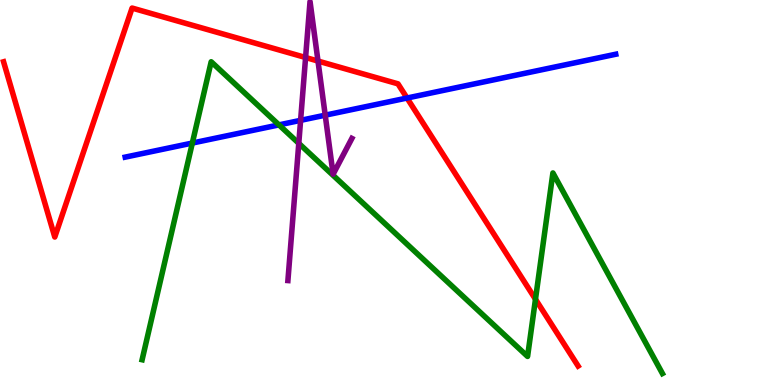[{'lines': ['blue', 'red'], 'intersections': [{'x': 5.25, 'y': 7.45}]}, {'lines': ['green', 'red'], 'intersections': [{'x': 6.91, 'y': 2.23}]}, {'lines': ['purple', 'red'], 'intersections': [{'x': 3.94, 'y': 8.51}, {'x': 4.1, 'y': 8.41}]}, {'lines': ['blue', 'green'], 'intersections': [{'x': 2.48, 'y': 6.28}, {'x': 3.6, 'y': 6.76}]}, {'lines': ['blue', 'purple'], 'intersections': [{'x': 3.88, 'y': 6.87}, {'x': 4.2, 'y': 7.01}]}, {'lines': ['green', 'purple'], 'intersections': [{'x': 3.86, 'y': 6.28}]}]